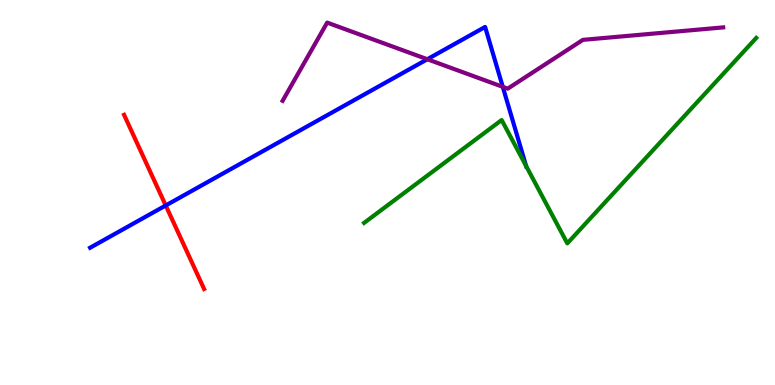[{'lines': ['blue', 'red'], 'intersections': [{'x': 2.14, 'y': 4.66}]}, {'lines': ['green', 'red'], 'intersections': []}, {'lines': ['purple', 'red'], 'intersections': []}, {'lines': ['blue', 'green'], 'intersections': [{'x': 6.79, 'y': 5.69}]}, {'lines': ['blue', 'purple'], 'intersections': [{'x': 5.51, 'y': 8.46}, {'x': 6.49, 'y': 7.74}]}, {'lines': ['green', 'purple'], 'intersections': []}]